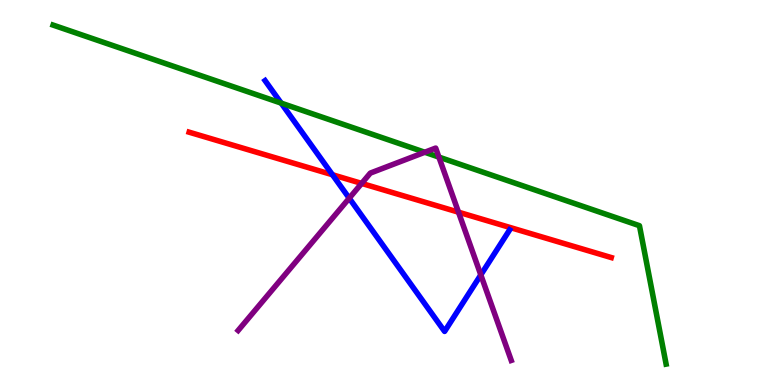[{'lines': ['blue', 'red'], 'intersections': [{'x': 4.29, 'y': 5.46}]}, {'lines': ['green', 'red'], 'intersections': []}, {'lines': ['purple', 'red'], 'intersections': [{'x': 4.67, 'y': 5.24}, {'x': 5.92, 'y': 4.49}]}, {'lines': ['blue', 'green'], 'intersections': [{'x': 3.63, 'y': 7.32}]}, {'lines': ['blue', 'purple'], 'intersections': [{'x': 4.51, 'y': 4.85}, {'x': 6.2, 'y': 2.86}]}, {'lines': ['green', 'purple'], 'intersections': [{'x': 5.48, 'y': 6.05}, {'x': 5.66, 'y': 5.92}]}]